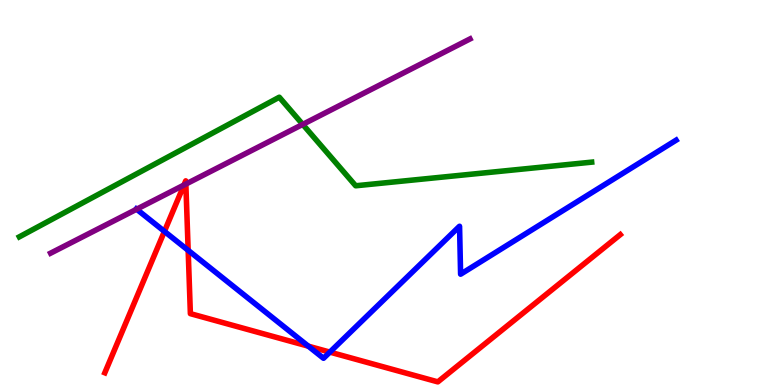[{'lines': ['blue', 'red'], 'intersections': [{'x': 2.12, 'y': 3.99}, {'x': 2.43, 'y': 3.5}, {'x': 3.98, 'y': 1.01}, {'x': 4.26, 'y': 0.854}]}, {'lines': ['green', 'red'], 'intersections': []}, {'lines': ['purple', 'red'], 'intersections': [{'x': 2.37, 'y': 5.19}, {'x': 2.4, 'y': 5.22}]}, {'lines': ['blue', 'green'], 'intersections': []}, {'lines': ['blue', 'purple'], 'intersections': [{'x': 1.76, 'y': 4.57}]}, {'lines': ['green', 'purple'], 'intersections': [{'x': 3.91, 'y': 6.77}]}]